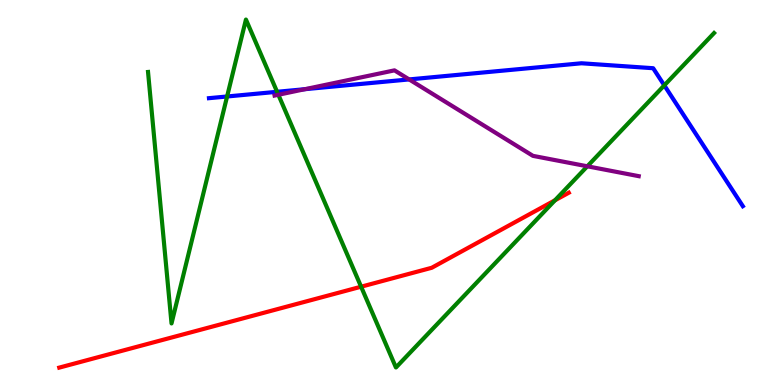[{'lines': ['blue', 'red'], 'intersections': []}, {'lines': ['green', 'red'], 'intersections': [{'x': 4.66, 'y': 2.55}, {'x': 7.16, 'y': 4.8}]}, {'lines': ['purple', 'red'], 'intersections': []}, {'lines': ['blue', 'green'], 'intersections': [{'x': 2.93, 'y': 7.49}, {'x': 3.58, 'y': 7.62}, {'x': 8.57, 'y': 7.78}]}, {'lines': ['blue', 'purple'], 'intersections': [{'x': 3.93, 'y': 7.68}, {'x': 5.28, 'y': 7.94}]}, {'lines': ['green', 'purple'], 'intersections': [{'x': 3.59, 'y': 7.54}, {'x': 7.58, 'y': 5.68}]}]